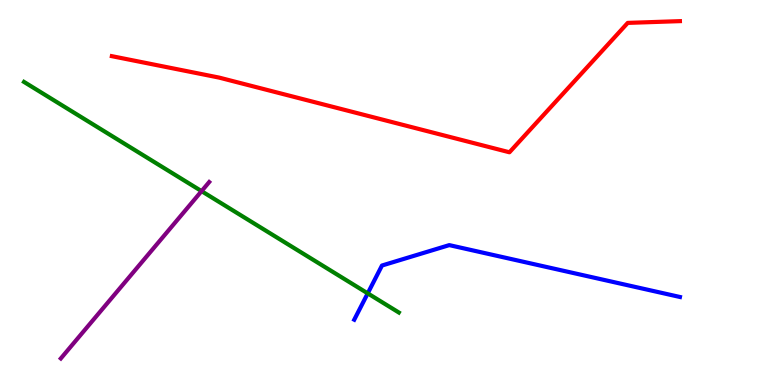[{'lines': ['blue', 'red'], 'intersections': []}, {'lines': ['green', 'red'], 'intersections': []}, {'lines': ['purple', 'red'], 'intersections': []}, {'lines': ['blue', 'green'], 'intersections': [{'x': 4.74, 'y': 2.38}]}, {'lines': ['blue', 'purple'], 'intersections': []}, {'lines': ['green', 'purple'], 'intersections': [{'x': 2.6, 'y': 5.04}]}]